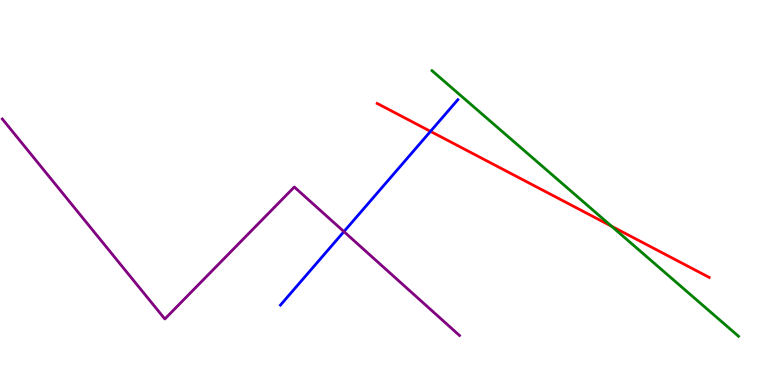[{'lines': ['blue', 'red'], 'intersections': [{'x': 5.55, 'y': 6.59}]}, {'lines': ['green', 'red'], 'intersections': [{'x': 7.89, 'y': 4.12}]}, {'lines': ['purple', 'red'], 'intersections': []}, {'lines': ['blue', 'green'], 'intersections': []}, {'lines': ['blue', 'purple'], 'intersections': [{'x': 4.44, 'y': 3.98}]}, {'lines': ['green', 'purple'], 'intersections': []}]